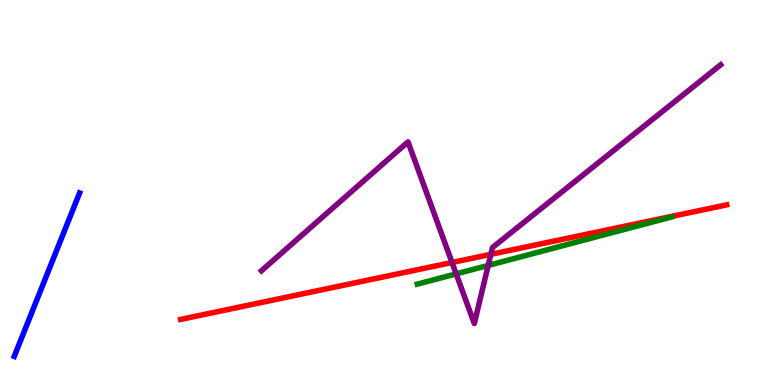[{'lines': ['blue', 'red'], 'intersections': []}, {'lines': ['green', 'red'], 'intersections': []}, {'lines': ['purple', 'red'], 'intersections': [{'x': 5.83, 'y': 3.18}, {'x': 6.33, 'y': 3.39}]}, {'lines': ['blue', 'green'], 'intersections': []}, {'lines': ['blue', 'purple'], 'intersections': []}, {'lines': ['green', 'purple'], 'intersections': [{'x': 5.89, 'y': 2.89}, {'x': 6.3, 'y': 3.11}]}]